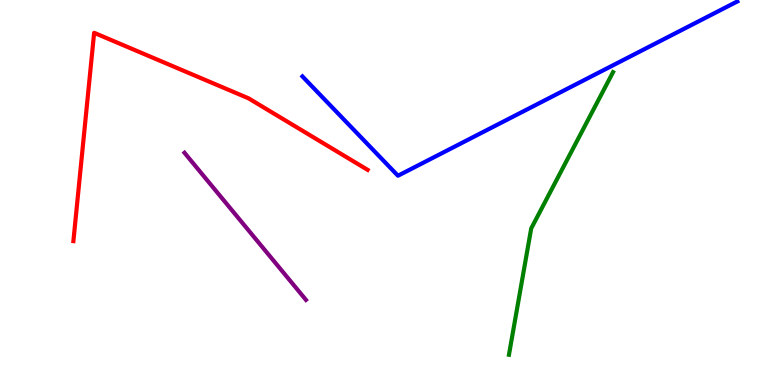[{'lines': ['blue', 'red'], 'intersections': []}, {'lines': ['green', 'red'], 'intersections': []}, {'lines': ['purple', 'red'], 'intersections': []}, {'lines': ['blue', 'green'], 'intersections': []}, {'lines': ['blue', 'purple'], 'intersections': []}, {'lines': ['green', 'purple'], 'intersections': []}]